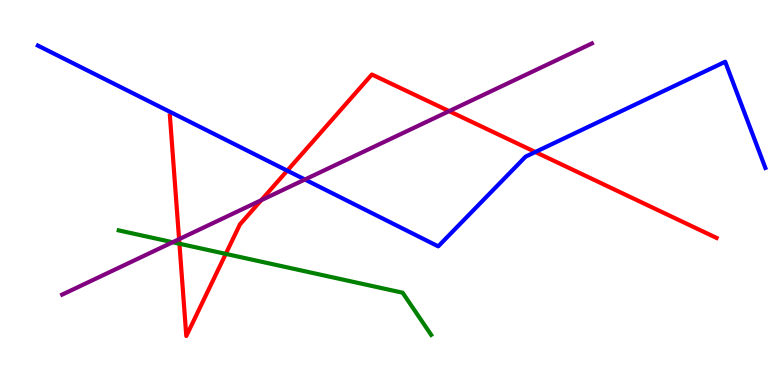[{'lines': ['blue', 'red'], 'intersections': [{'x': 3.71, 'y': 5.57}, {'x': 6.91, 'y': 6.05}]}, {'lines': ['green', 'red'], 'intersections': [{'x': 2.32, 'y': 3.67}, {'x': 2.91, 'y': 3.41}]}, {'lines': ['purple', 'red'], 'intersections': [{'x': 2.31, 'y': 3.79}, {'x': 3.37, 'y': 4.8}, {'x': 5.8, 'y': 7.11}]}, {'lines': ['blue', 'green'], 'intersections': []}, {'lines': ['blue', 'purple'], 'intersections': [{'x': 3.93, 'y': 5.34}]}, {'lines': ['green', 'purple'], 'intersections': [{'x': 2.23, 'y': 3.71}]}]